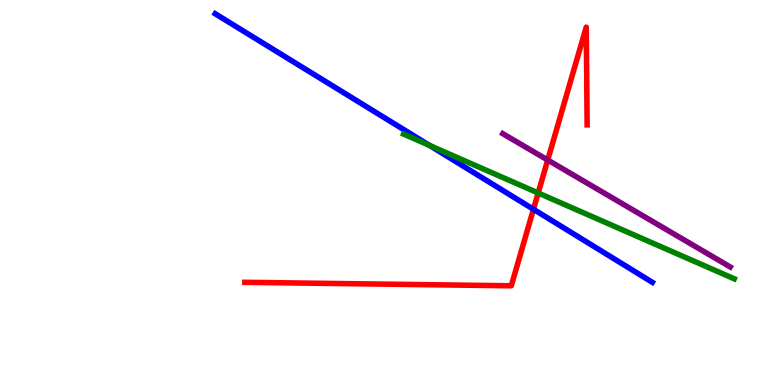[{'lines': ['blue', 'red'], 'intersections': [{'x': 6.88, 'y': 4.56}]}, {'lines': ['green', 'red'], 'intersections': [{'x': 6.94, 'y': 4.99}]}, {'lines': ['purple', 'red'], 'intersections': [{'x': 7.07, 'y': 5.84}]}, {'lines': ['blue', 'green'], 'intersections': [{'x': 5.54, 'y': 6.22}]}, {'lines': ['blue', 'purple'], 'intersections': []}, {'lines': ['green', 'purple'], 'intersections': []}]